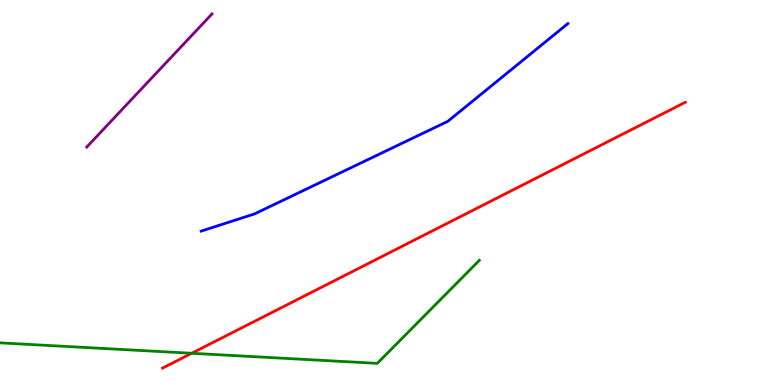[{'lines': ['blue', 'red'], 'intersections': []}, {'lines': ['green', 'red'], 'intersections': [{'x': 2.47, 'y': 0.824}]}, {'lines': ['purple', 'red'], 'intersections': []}, {'lines': ['blue', 'green'], 'intersections': []}, {'lines': ['blue', 'purple'], 'intersections': []}, {'lines': ['green', 'purple'], 'intersections': []}]